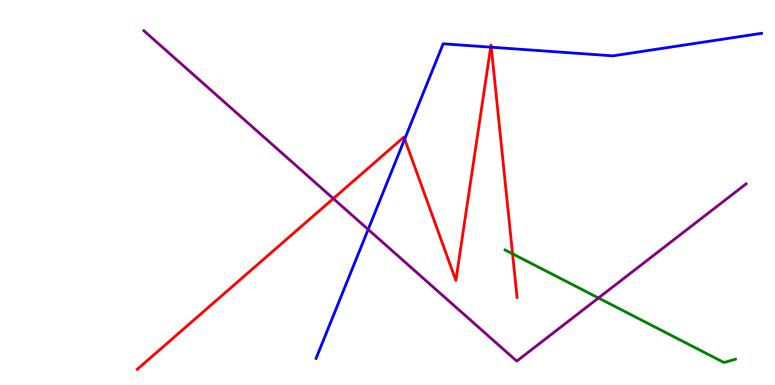[{'lines': ['blue', 'red'], 'intersections': [{'x': 5.22, 'y': 6.39}, {'x': 6.33, 'y': 8.77}, {'x': 6.34, 'y': 8.77}]}, {'lines': ['green', 'red'], 'intersections': [{'x': 6.61, 'y': 3.41}]}, {'lines': ['purple', 'red'], 'intersections': [{'x': 4.3, 'y': 4.84}]}, {'lines': ['blue', 'green'], 'intersections': []}, {'lines': ['blue', 'purple'], 'intersections': [{'x': 4.75, 'y': 4.04}]}, {'lines': ['green', 'purple'], 'intersections': [{'x': 7.72, 'y': 2.26}]}]